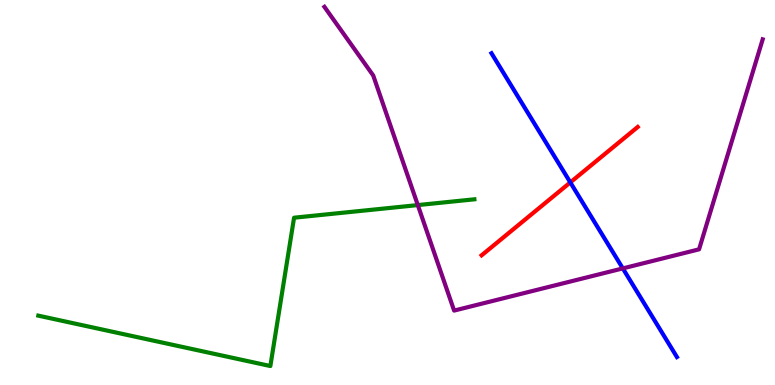[{'lines': ['blue', 'red'], 'intersections': [{'x': 7.36, 'y': 5.26}]}, {'lines': ['green', 'red'], 'intersections': []}, {'lines': ['purple', 'red'], 'intersections': []}, {'lines': ['blue', 'green'], 'intersections': []}, {'lines': ['blue', 'purple'], 'intersections': [{'x': 8.04, 'y': 3.03}]}, {'lines': ['green', 'purple'], 'intersections': [{'x': 5.39, 'y': 4.67}]}]